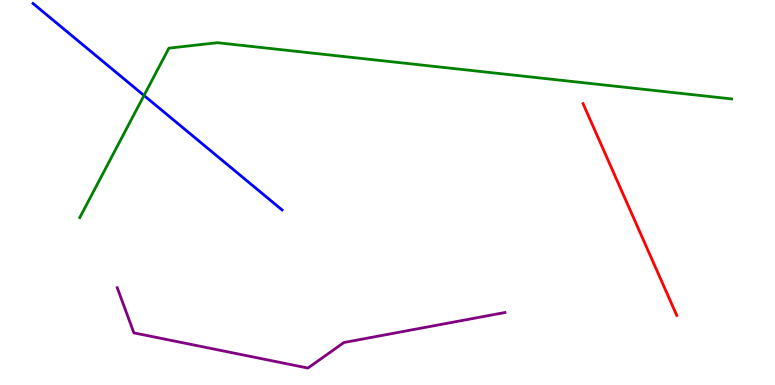[{'lines': ['blue', 'red'], 'intersections': []}, {'lines': ['green', 'red'], 'intersections': []}, {'lines': ['purple', 'red'], 'intersections': []}, {'lines': ['blue', 'green'], 'intersections': [{'x': 1.86, 'y': 7.52}]}, {'lines': ['blue', 'purple'], 'intersections': []}, {'lines': ['green', 'purple'], 'intersections': []}]